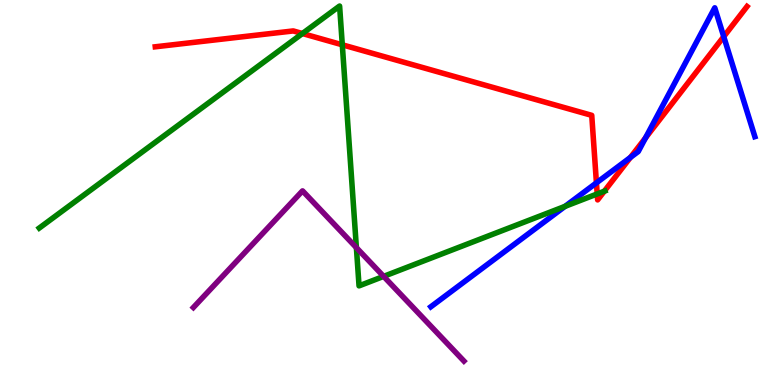[{'lines': ['blue', 'red'], 'intersections': [{'x': 7.7, 'y': 5.25}, {'x': 8.13, 'y': 5.91}, {'x': 8.33, 'y': 6.42}, {'x': 9.34, 'y': 9.05}]}, {'lines': ['green', 'red'], 'intersections': [{'x': 3.9, 'y': 9.13}, {'x': 4.42, 'y': 8.84}, {'x': 7.71, 'y': 4.96}, {'x': 7.8, 'y': 5.03}]}, {'lines': ['purple', 'red'], 'intersections': []}, {'lines': ['blue', 'green'], 'intersections': [{'x': 7.29, 'y': 4.64}]}, {'lines': ['blue', 'purple'], 'intersections': []}, {'lines': ['green', 'purple'], 'intersections': [{'x': 4.6, 'y': 3.57}, {'x': 4.95, 'y': 2.82}]}]